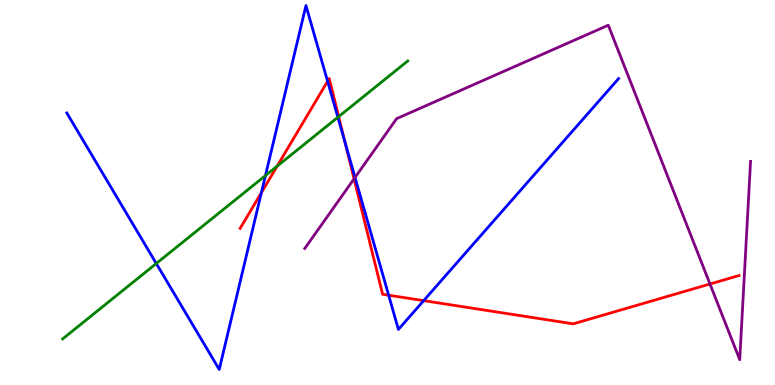[{'lines': ['blue', 'red'], 'intersections': [{'x': 3.37, 'y': 4.99}, {'x': 4.23, 'y': 7.89}, {'x': 4.45, 'y': 6.3}, {'x': 5.01, 'y': 2.33}, {'x': 5.47, 'y': 2.19}]}, {'lines': ['green', 'red'], 'intersections': [{'x': 3.58, 'y': 5.68}, {'x': 4.37, 'y': 6.97}]}, {'lines': ['purple', 'red'], 'intersections': [{'x': 4.57, 'y': 5.35}, {'x': 9.16, 'y': 2.62}]}, {'lines': ['blue', 'green'], 'intersections': [{'x': 2.02, 'y': 3.16}, {'x': 3.43, 'y': 5.44}, {'x': 4.36, 'y': 6.95}]}, {'lines': ['blue', 'purple'], 'intersections': [{'x': 4.58, 'y': 5.39}]}, {'lines': ['green', 'purple'], 'intersections': []}]